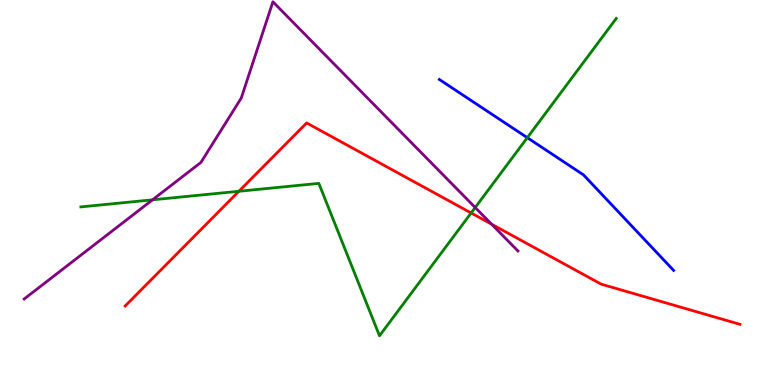[{'lines': ['blue', 'red'], 'intersections': []}, {'lines': ['green', 'red'], 'intersections': [{'x': 3.08, 'y': 5.03}, {'x': 6.08, 'y': 4.47}]}, {'lines': ['purple', 'red'], 'intersections': [{'x': 6.34, 'y': 4.18}]}, {'lines': ['blue', 'green'], 'intersections': [{'x': 6.8, 'y': 6.42}]}, {'lines': ['blue', 'purple'], 'intersections': []}, {'lines': ['green', 'purple'], 'intersections': [{'x': 1.97, 'y': 4.81}, {'x': 6.13, 'y': 4.61}]}]